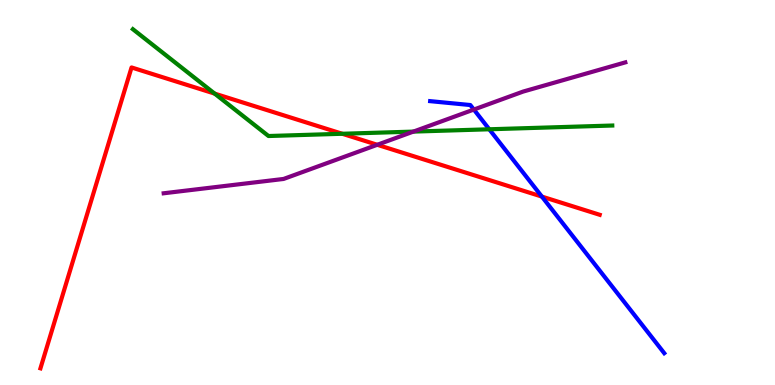[{'lines': ['blue', 'red'], 'intersections': [{'x': 6.99, 'y': 4.89}]}, {'lines': ['green', 'red'], 'intersections': [{'x': 2.77, 'y': 7.57}, {'x': 4.42, 'y': 6.53}]}, {'lines': ['purple', 'red'], 'intersections': [{'x': 4.87, 'y': 6.24}]}, {'lines': ['blue', 'green'], 'intersections': [{'x': 6.31, 'y': 6.64}]}, {'lines': ['blue', 'purple'], 'intersections': [{'x': 6.11, 'y': 7.15}]}, {'lines': ['green', 'purple'], 'intersections': [{'x': 5.33, 'y': 6.58}]}]